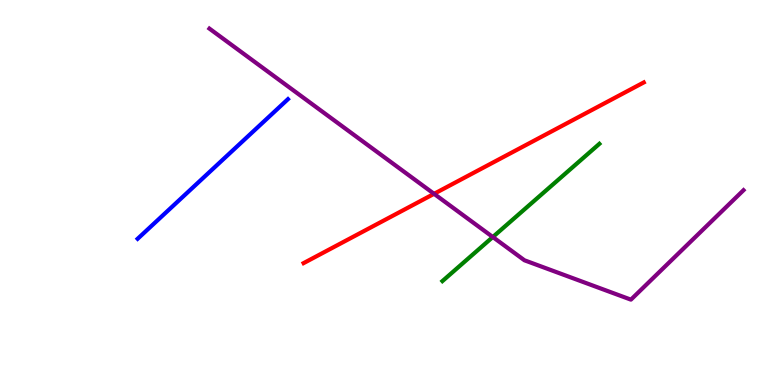[{'lines': ['blue', 'red'], 'intersections': []}, {'lines': ['green', 'red'], 'intersections': []}, {'lines': ['purple', 'red'], 'intersections': [{'x': 5.6, 'y': 4.97}]}, {'lines': ['blue', 'green'], 'intersections': []}, {'lines': ['blue', 'purple'], 'intersections': []}, {'lines': ['green', 'purple'], 'intersections': [{'x': 6.36, 'y': 3.84}]}]